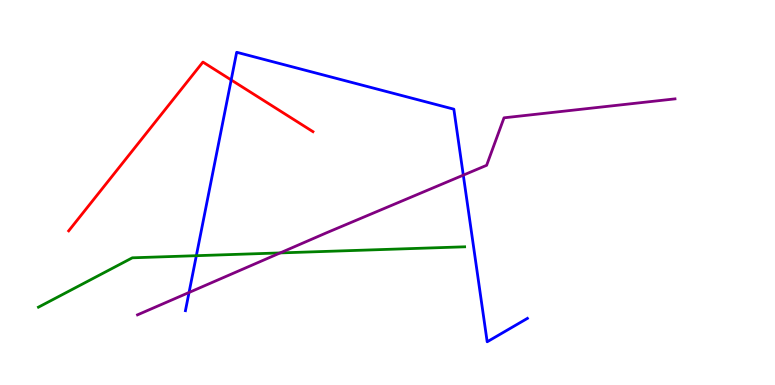[{'lines': ['blue', 'red'], 'intersections': [{'x': 2.98, 'y': 7.92}]}, {'lines': ['green', 'red'], 'intersections': []}, {'lines': ['purple', 'red'], 'intersections': []}, {'lines': ['blue', 'green'], 'intersections': [{'x': 2.53, 'y': 3.36}]}, {'lines': ['blue', 'purple'], 'intersections': [{'x': 2.44, 'y': 2.4}, {'x': 5.98, 'y': 5.45}]}, {'lines': ['green', 'purple'], 'intersections': [{'x': 3.61, 'y': 3.43}]}]